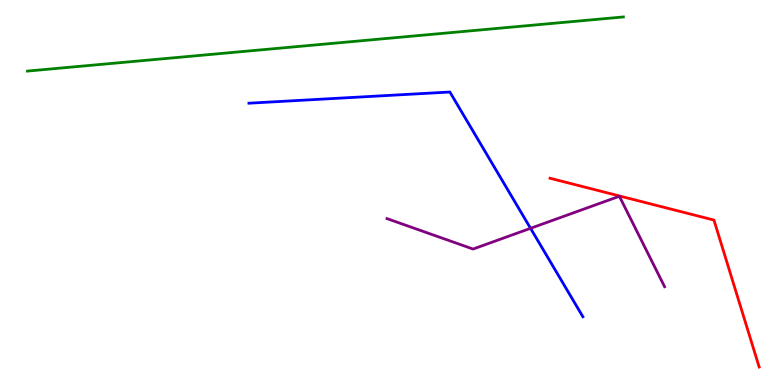[{'lines': ['blue', 'red'], 'intersections': []}, {'lines': ['green', 'red'], 'intersections': []}, {'lines': ['purple', 'red'], 'intersections': []}, {'lines': ['blue', 'green'], 'intersections': []}, {'lines': ['blue', 'purple'], 'intersections': [{'x': 6.85, 'y': 4.07}]}, {'lines': ['green', 'purple'], 'intersections': []}]